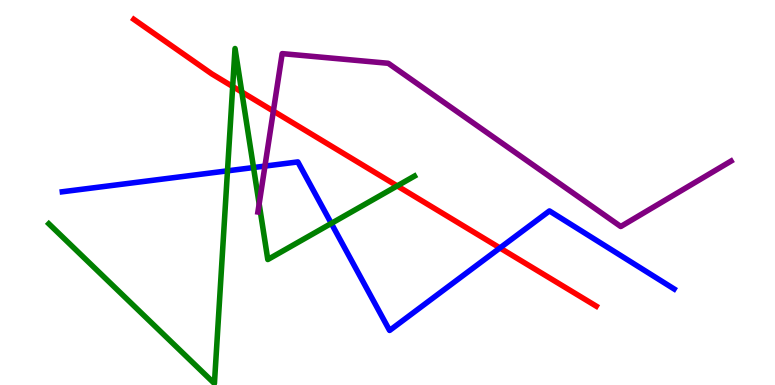[{'lines': ['blue', 'red'], 'intersections': [{'x': 6.45, 'y': 3.56}]}, {'lines': ['green', 'red'], 'intersections': [{'x': 3.0, 'y': 7.75}, {'x': 3.12, 'y': 7.61}, {'x': 5.13, 'y': 5.17}]}, {'lines': ['purple', 'red'], 'intersections': [{'x': 3.53, 'y': 7.11}]}, {'lines': ['blue', 'green'], 'intersections': [{'x': 2.94, 'y': 5.56}, {'x': 3.27, 'y': 5.65}, {'x': 4.28, 'y': 4.2}]}, {'lines': ['blue', 'purple'], 'intersections': [{'x': 3.42, 'y': 5.69}]}, {'lines': ['green', 'purple'], 'intersections': [{'x': 3.34, 'y': 4.7}]}]